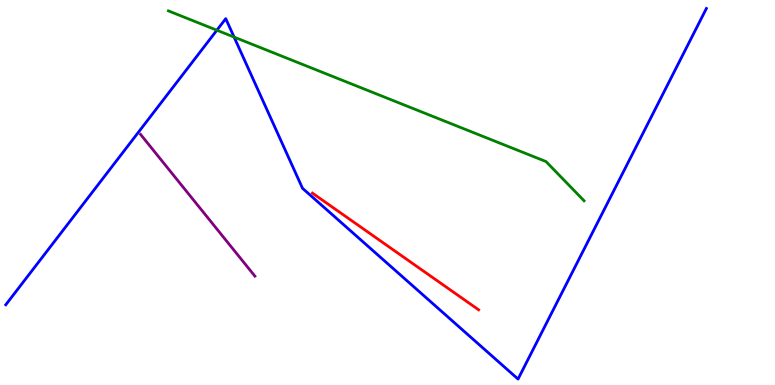[{'lines': ['blue', 'red'], 'intersections': []}, {'lines': ['green', 'red'], 'intersections': []}, {'lines': ['purple', 'red'], 'intersections': []}, {'lines': ['blue', 'green'], 'intersections': [{'x': 2.8, 'y': 9.22}, {'x': 3.02, 'y': 9.04}]}, {'lines': ['blue', 'purple'], 'intersections': []}, {'lines': ['green', 'purple'], 'intersections': []}]